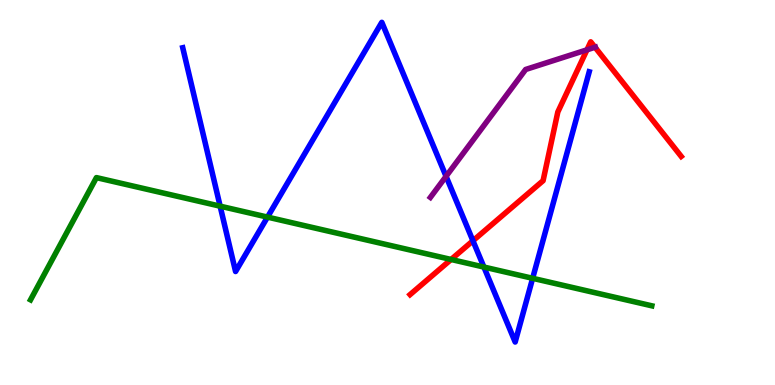[{'lines': ['blue', 'red'], 'intersections': [{'x': 6.1, 'y': 3.75}]}, {'lines': ['green', 'red'], 'intersections': [{'x': 5.82, 'y': 3.26}]}, {'lines': ['purple', 'red'], 'intersections': [{'x': 7.57, 'y': 8.71}, {'x': 7.68, 'y': 8.77}]}, {'lines': ['blue', 'green'], 'intersections': [{'x': 2.84, 'y': 4.64}, {'x': 3.45, 'y': 4.36}, {'x': 6.24, 'y': 3.06}, {'x': 6.87, 'y': 2.77}]}, {'lines': ['blue', 'purple'], 'intersections': [{'x': 5.76, 'y': 5.42}]}, {'lines': ['green', 'purple'], 'intersections': []}]